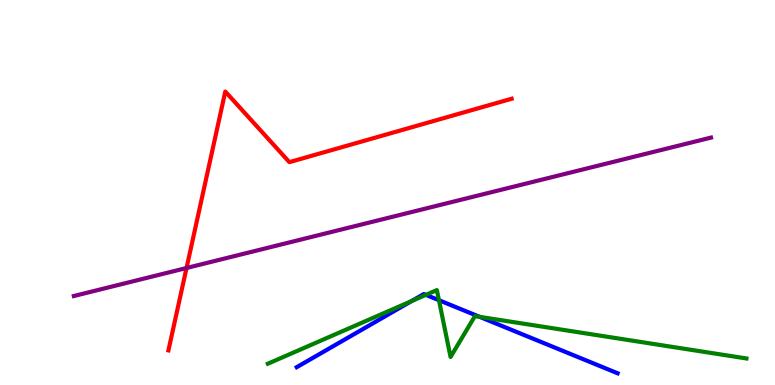[{'lines': ['blue', 'red'], 'intersections': []}, {'lines': ['green', 'red'], 'intersections': []}, {'lines': ['purple', 'red'], 'intersections': [{'x': 2.41, 'y': 3.04}]}, {'lines': ['blue', 'green'], 'intersections': [{'x': 5.31, 'y': 2.18}, {'x': 5.5, 'y': 2.34}, {'x': 5.66, 'y': 2.2}, {'x': 6.19, 'y': 1.77}]}, {'lines': ['blue', 'purple'], 'intersections': []}, {'lines': ['green', 'purple'], 'intersections': []}]